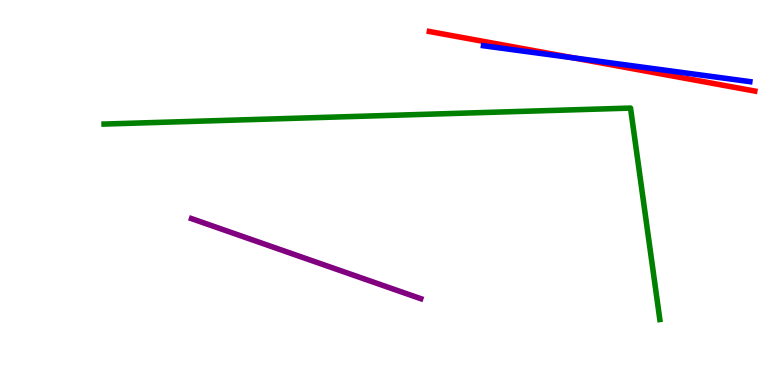[{'lines': ['blue', 'red'], 'intersections': [{'x': 7.4, 'y': 8.5}]}, {'lines': ['green', 'red'], 'intersections': []}, {'lines': ['purple', 'red'], 'intersections': []}, {'lines': ['blue', 'green'], 'intersections': []}, {'lines': ['blue', 'purple'], 'intersections': []}, {'lines': ['green', 'purple'], 'intersections': []}]